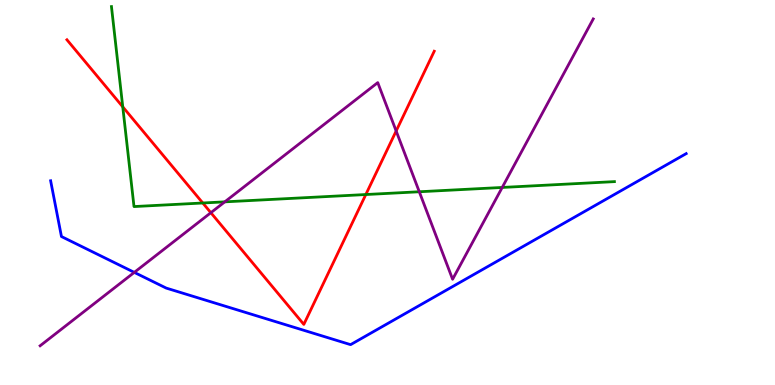[{'lines': ['blue', 'red'], 'intersections': []}, {'lines': ['green', 'red'], 'intersections': [{'x': 1.58, 'y': 7.22}, {'x': 2.62, 'y': 4.73}, {'x': 4.72, 'y': 4.95}]}, {'lines': ['purple', 'red'], 'intersections': [{'x': 2.72, 'y': 4.48}, {'x': 5.11, 'y': 6.6}]}, {'lines': ['blue', 'green'], 'intersections': []}, {'lines': ['blue', 'purple'], 'intersections': [{'x': 1.73, 'y': 2.93}]}, {'lines': ['green', 'purple'], 'intersections': [{'x': 2.9, 'y': 4.76}, {'x': 5.41, 'y': 5.02}, {'x': 6.48, 'y': 5.13}]}]